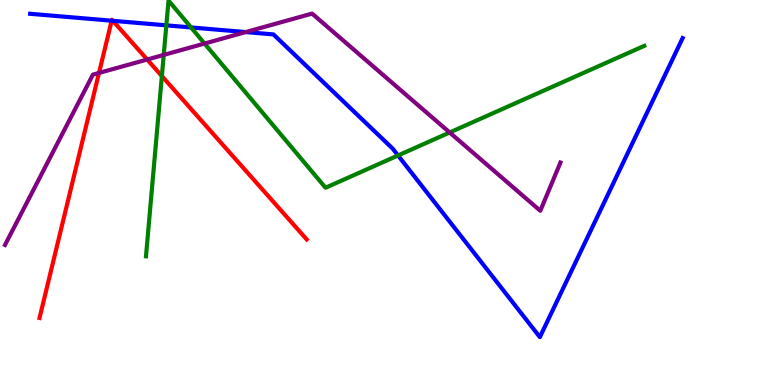[{'lines': ['blue', 'red'], 'intersections': [{'x': 1.44, 'y': 9.46}, {'x': 1.46, 'y': 9.46}]}, {'lines': ['green', 'red'], 'intersections': [{'x': 2.09, 'y': 8.02}]}, {'lines': ['purple', 'red'], 'intersections': [{'x': 1.28, 'y': 8.11}, {'x': 1.9, 'y': 8.45}]}, {'lines': ['blue', 'green'], 'intersections': [{'x': 2.15, 'y': 9.34}, {'x': 2.47, 'y': 9.29}, {'x': 5.14, 'y': 5.96}]}, {'lines': ['blue', 'purple'], 'intersections': [{'x': 3.17, 'y': 9.17}]}, {'lines': ['green', 'purple'], 'intersections': [{'x': 2.11, 'y': 8.57}, {'x': 2.64, 'y': 8.87}, {'x': 5.8, 'y': 6.56}]}]